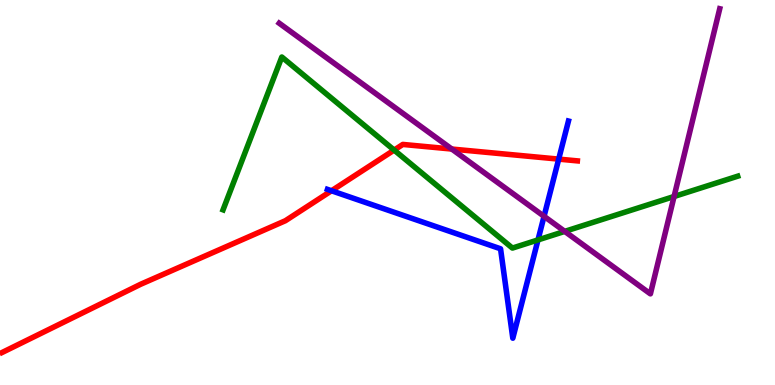[{'lines': ['blue', 'red'], 'intersections': [{'x': 4.28, 'y': 5.05}, {'x': 7.21, 'y': 5.87}]}, {'lines': ['green', 'red'], 'intersections': [{'x': 5.09, 'y': 6.1}]}, {'lines': ['purple', 'red'], 'intersections': [{'x': 5.83, 'y': 6.13}]}, {'lines': ['blue', 'green'], 'intersections': [{'x': 6.94, 'y': 3.77}]}, {'lines': ['blue', 'purple'], 'intersections': [{'x': 7.02, 'y': 4.38}]}, {'lines': ['green', 'purple'], 'intersections': [{'x': 7.29, 'y': 3.99}, {'x': 8.7, 'y': 4.9}]}]